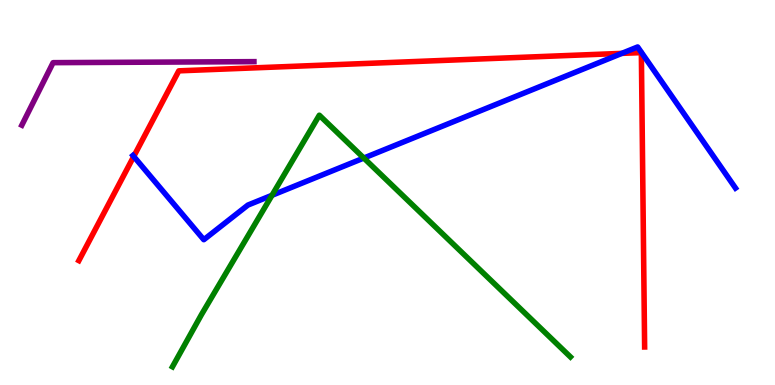[{'lines': ['blue', 'red'], 'intersections': [{'x': 1.73, 'y': 5.94}, {'x': 8.02, 'y': 8.61}]}, {'lines': ['green', 'red'], 'intersections': []}, {'lines': ['purple', 'red'], 'intersections': []}, {'lines': ['blue', 'green'], 'intersections': [{'x': 3.51, 'y': 4.93}, {'x': 4.69, 'y': 5.89}]}, {'lines': ['blue', 'purple'], 'intersections': []}, {'lines': ['green', 'purple'], 'intersections': []}]